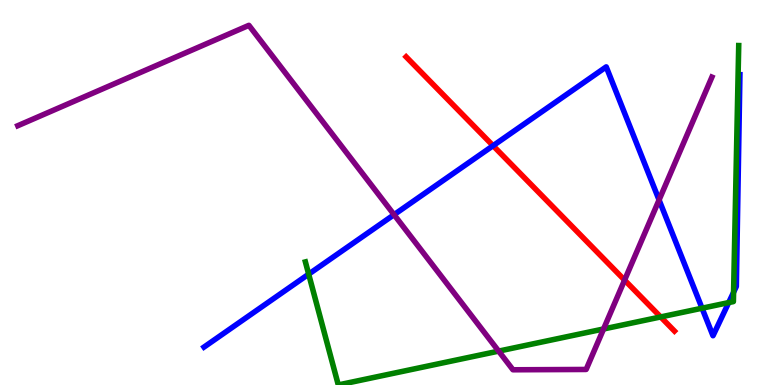[{'lines': ['blue', 'red'], 'intersections': [{'x': 6.36, 'y': 6.22}]}, {'lines': ['green', 'red'], 'intersections': [{'x': 8.52, 'y': 1.77}]}, {'lines': ['purple', 'red'], 'intersections': [{'x': 8.06, 'y': 2.72}]}, {'lines': ['blue', 'green'], 'intersections': [{'x': 3.98, 'y': 2.88}, {'x': 9.06, 'y': 1.99}, {'x': 9.4, 'y': 2.14}, {'x': 9.47, 'y': 2.41}]}, {'lines': ['blue', 'purple'], 'intersections': [{'x': 5.08, 'y': 4.42}, {'x': 8.5, 'y': 4.81}]}, {'lines': ['green', 'purple'], 'intersections': [{'x': 6.43, 'y': 0.88}, {'x': 7.79, 'y': 1.45}]}]